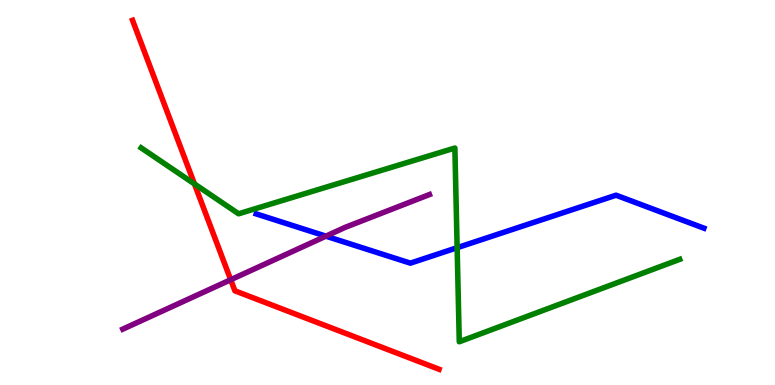[{'lines': ['blue', 'red'], 'intersections': []}, {'lines': ['green', 'red'], 'intersections': [{'x': 2.51, 'y': 5.22}]}, {'lines': ['purple', 'red'], 'intersections': [{'x': 2.98, 'y': 2.73}]}, {'lines': ['blue', 'green'], 'intersections': [{'x': 5.9, 'y': 3.57}]}, {'lines': ['blue', 'purple'], 'intersections': [{'x': 4.21, 'y': 3.87}]}, {'lines': ['green', 'purple'], 'intersections': []}]